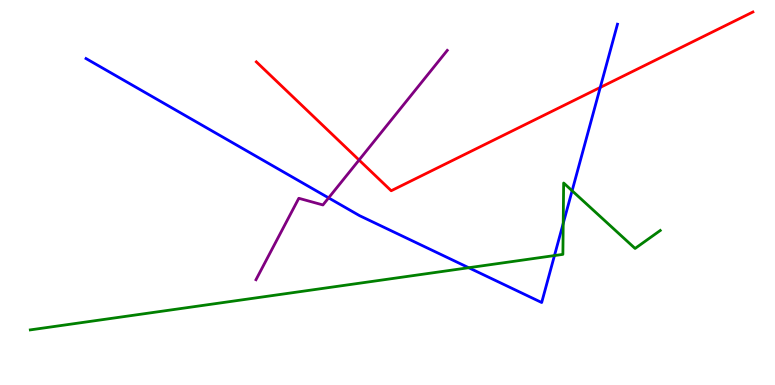[{'lines': ['blue', 'red'], 'intersections': [{'x': 7.75, 'y': 7.73}]}, {'lines': ['green', 'red'], 'intersections': []}, {'lines': ['purple', 'red'], 'intersections': [{'x': 4.63, 'y': 5.84}]}, {'lines': ['blue', 'green'], 'intersections': [{'x': 6.05, 'y': 3.05}, {'x': 7.15, 'y': 3.36}, {'x': 7.27, 'y': 4.2}, {'x': 7.38, 'y': 5.05}]}, {'lines': ['blue', 'purple'], 'intersections': [{'x': 4.24, 'y': 4.86}]}, {'lines': ['green', 'purple'], 'intersections': []}]